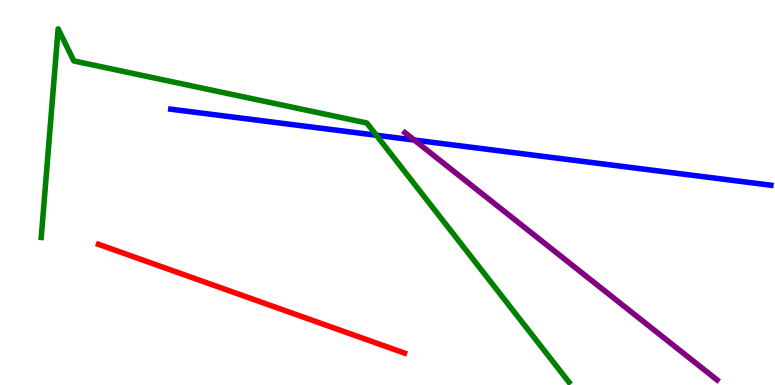[{'lines': ['blue', 'red'], 'intersections': []}, {'lines': ['green', 'red'], 'intersections': []}, {'lines': ['purple', 'red'], 'intersections': []}, {'lines': ['blue', 'green'], 'intersections': [{'x': 4.86, 'y': 6.49}]}, {'lines': ['blue', 'purple'], 'intersections': [{'x': 5.35, 'y': 6.36}]}, {'lines': ['green', 'purple'], 'intersections': []}]